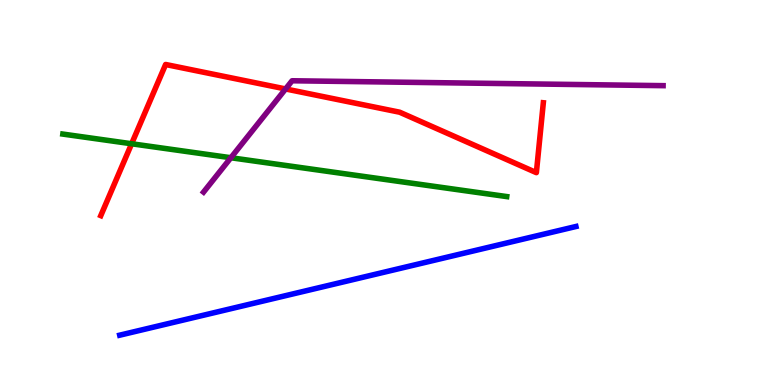[{'lines': ['blue', 'red'], 'intersections': []}, {'lines': ['green', 'red'], 'intersections': [{'x': 1.7, 'y': 6.27}]}, {'lines': ['purple', 'red'], 'intersections': [{'x': 3.68, 'y': 7.69}]}, {'lines': ['blue', 'green'], 'intersections': []}, {'lines': ['blue', 'purple'], 'intersections': []}, {'lines': ['green', 'purple'], 'intersections': [{'x': 2.98, 'y': 5.9}]}]